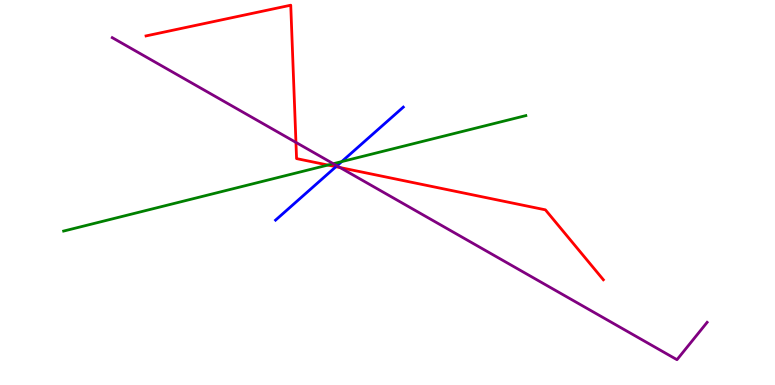[{'lines': ['blue', 'red'], 'intersections': [{'x': 4.33, 'y': 5.67}]}, {'lines': ['green', 'red'], 'intersections': [{'x': 4.23, 'y': 5.71}]}, {'lines': ['purple', 'red'], 'intersections': [{'x': 3.82, 'y': 6.3}, {'x': 4.39, 'y': 5.65}]}, {'lines': ['blue', 'green'], 'intersections': [{'x': 4.41, 'y': 5.8}]}, {'lines': ['blue', 'purple'], 'intersections': [{'x': 4.35, 'y': 5.69}]}, {'lines': ['green', 'purple'], 'intersections': [{'x': 4.3, 'y': 5.75}]}]